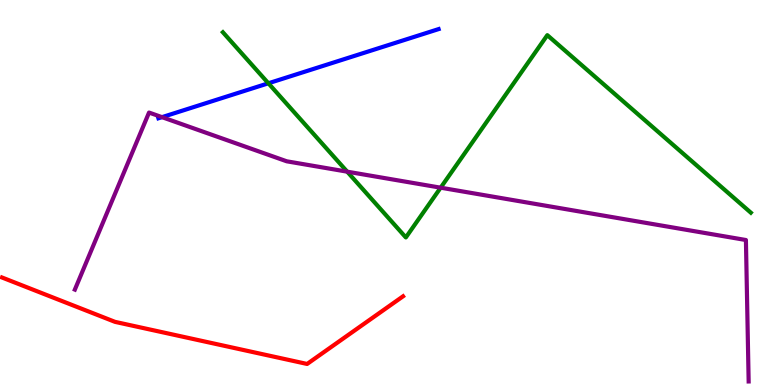[{'lines': ['blue', 'red'], 'intersections': []}, {'lines': ['green', 'red'], 'intersections': []}, {'lines': ['purple', 'red'], 'intersections': []}, {'lines': ['blue', 'green'], 'intersections': [{'x': 3.46, 'y': 7.84}]}, {'lines': ['blue', 'purple'], 'intersections': [{'x': 2.09, 'y': 6.96}]}, {'lines': ['green', 'purple'], 'intersections': [{'x': 4.48, 'y': 5.54}, {'x': 5.69, 'y': 5.12}]}]